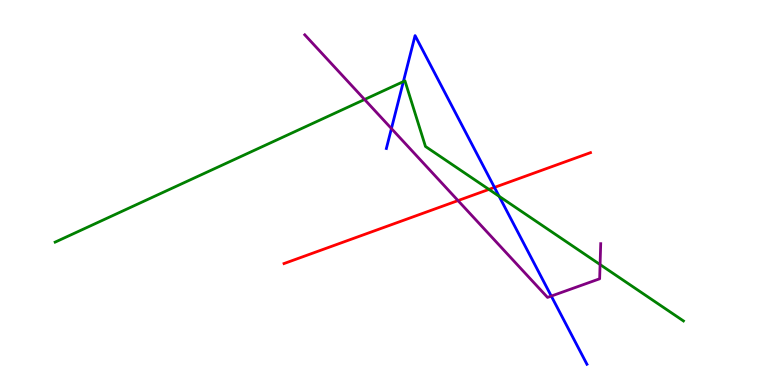[{'lines': ['blue', 'red'], 'intersections': [{'x': 6.38, 'y': 5.13}]}, {'lines': ['green', 'red'], 'intersections': [{'x': 6.31, 'y': 5.08}]}, {'lines': ['purple', 'red'], 'intersections': [{'x': 5.91, 'y': 4.79}]}, {'lines': ['blue', 'green'], 'intersections': [{'x': 5.2, 'y': 7.88}, {'x': 6.44, 'y': 4.9}]}, {'lines': ['blue', 'purple'], 'intersections': [{'x': 5.05, 'y': 6.66}, {'x': 7.11, 'y': 2.31}]}, {'lines': ['green', 'purple'], 'intersections': [{'x': 4.7, 'y': 7.42}, {'x': 7.74, 'y': 3.13}]}]